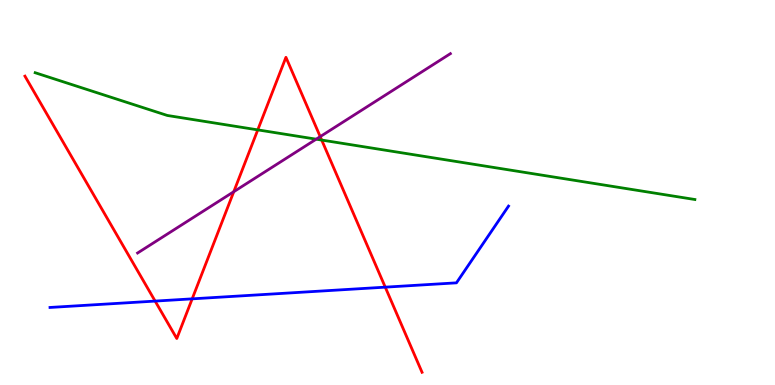[{'lines': ['blue', 'red'], 'intersections': [{'x': 2.0, 'y': 2.18}, {'x': 2.48, 'y': 2.24}, {'x': 4.97, 'y': 2.54}]}, {'lines': ['green', 'red'], 'intersections': [{'x': 3.33, 'y': 6.63}, {'x': 4.15, 'y': 6.36}]}, {'lines': ['purple', 'red'], 'intersections': [{'x': 3.02, 'y': 5.02}, {'x': 4.13, 'y': 6.45}]}, {'lines': ['blue', 'green'], 'intersections': []}, {'lines': ['blue', 'purple'], 'intersections': []}, {'lines': ['green', 'purple'], 'intersections': [{'x': 4.08, 'y': 6.38}]}]